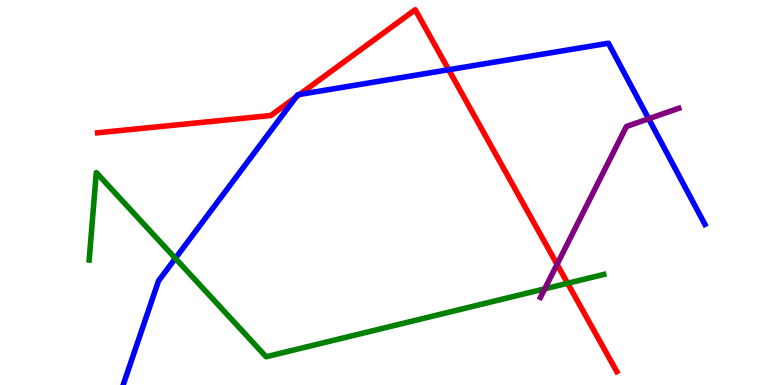[{'lines': ['blue', 'red'], 'intersections': [{'x': 3.82, 'y': 7.48}, {'x': 3.87, 'y': 7.55}, {'x': 5.79, 'y': 8.19}]}, {'lines': ['green', 'red'], 'intersections': [{'x': 7.32, 'y': 2.64}]}, {'lines': ['purple', 'red'], 'intersections': [{'x': 7.19, 'y': 3.13}]}, {'lines': ['blue', 'green'], 'intersections': [{'x': 2.26, 'y': 3.29}]}, {'lines': ['blue', 'purple'], 'intersections': [{'x': 8.37, 'y': 6.92}]}, {'lines': ['green', 'purple'], 'intersections': [{'x': 7.03, 'y': 2.5}]}]